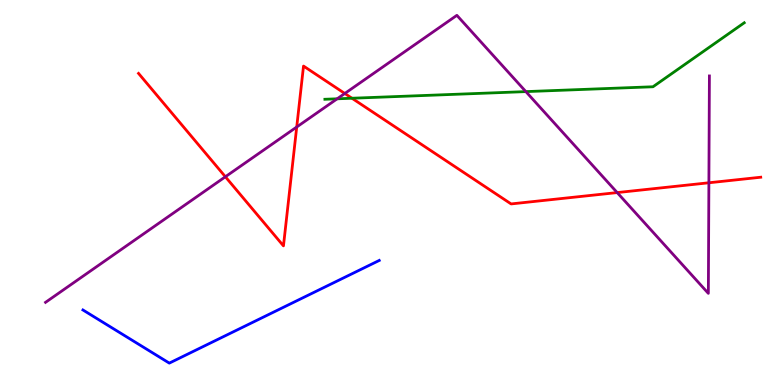[{'lines': ['blue', 'red'], 'intersections': []}, {'lines': ['green', 'red'], 'intersections': [{'x': 4.54, 'y': 7.45}]}, {'lines': ['purple', 'red'], 'intersections': [{'x': 2.91, 'y': 5.41}, {'x': 3.83, 'y': 6.7}, {'x': 4.45, 'y': 7.57}, {'x': 7.96, 'y': 5.0}, {'x': 9.15, 'y': 5.25}]}, {'lines': ['blue', 'green'], 'intersections': []}, {'lines': ['blue', 'purple'], 'intersections': []}, {'lines': ['green', 'purple'], 'intersections': [{'x': 4.35, 'y': 7.43}, {'x': 6.79, 'y': 7.62}]}]